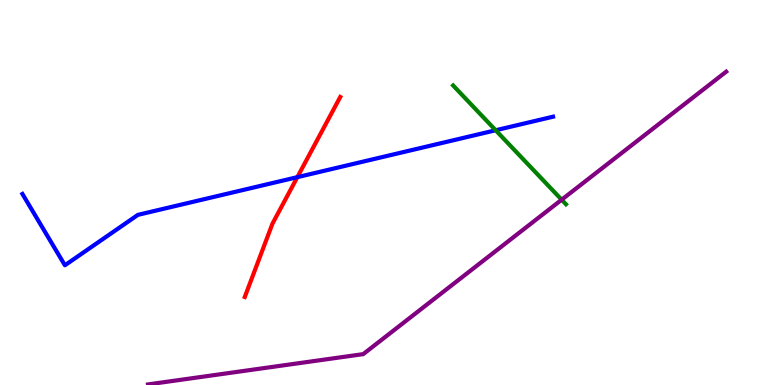[{'lines': ['blue', 'red'], 'intersections': [{'x': 3.84, 'y': 5.4}]}, {'lines': ['green', 'red'], 'intersections': []}, {'lines': ['purple', 'red'], 'intersections': []}, {'lines': ['blue', 'green'], 'intersections': [{'x': 6.4, 'y': 6.62}]}, {'lines': ['blue', 'purple'], 'intersections': []}, {'lines': ['green', 'purple'], 'intersections': [{'x': 7.25, 'y': 4.81}]}]